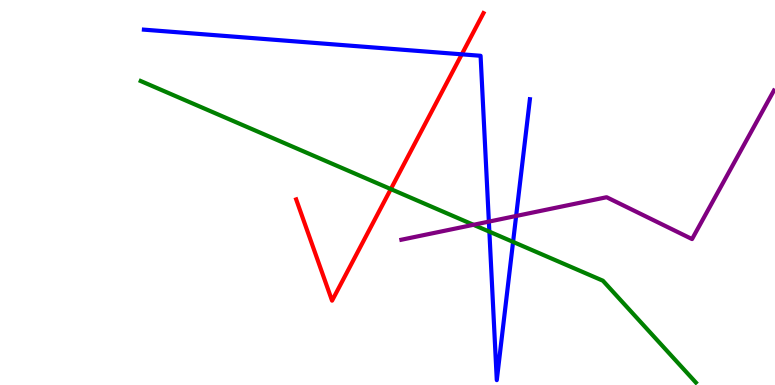[{'lines': ['blue', 'red'], 'intersections': [{'x': 5.96, 'y': 8.59}]}, {'lines': ['green', 'red'], 'intersections': [{'x': 5.04, 'y': 5.09}]}, {'lines': ['purple', 'red'], 'intersections': []}, {'lines': ['blue', 'green'], 'intersections': [{'x': 6.31, 'y': 3.98}, {'x': 6.62, 'y': 3.72}]}, {'lines': ['blue', 'purple'], 'intersections': [{'x': 6.31, 'y': 4.24}, {'x': 6.66, 'y': 4.39}]}, {'lines': ['green', 'purple'], 'intersections': [{'x': 6.11, 'y': 4.16}]}]